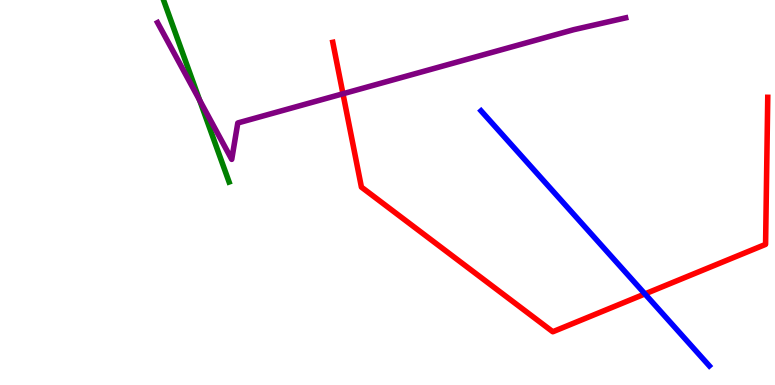[{'lines': ['blue', 'red'], 'intersections': [{'x': 8.32, 'y': 2.37}]}, {'lines': ['green', 'red'], 'intersections': []}, {'lines': ['purple', 'red'], 'intersections': [{'x': 4.43, 'y': 7.56}]}, {'lines': ['blue', 'green'], 'intersections': []}, {'lines': ['blue', 'purple'], 'intersections': []}, {'lines': ['green', 'purple'], 'intersections': [{'x': 2.58, 'y': 7.4}]}]